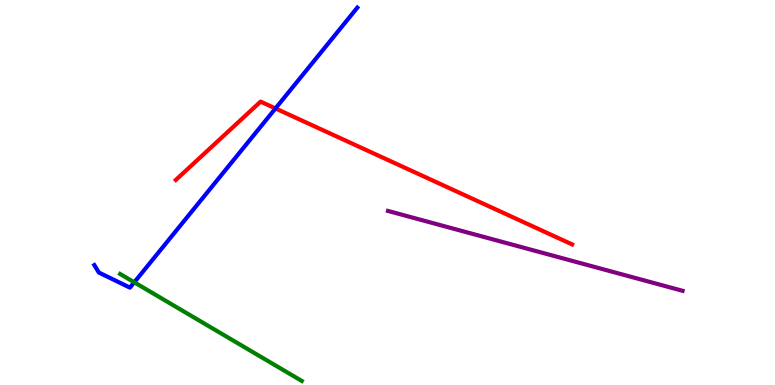[{'lines': ['blue', 'red'], 'intersections': [{'x': 3.55, 'y': 7.18}]}, {'lines': ['green', 'red'], 'intersections': []}, {'lines': ['purple', 'red'], 'intersections': []}, {'lines': ['blue', 'green'], 'intersections': [{'x': 1.73, 'y': 2.67}]}, {'lines': ['blue', 'purple'], 'intersections': []}, {'lines': ['green', 'purple'], 'intersections': []}]